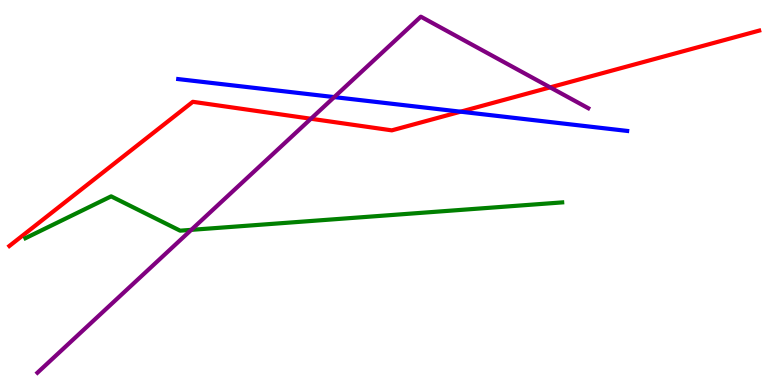[{'lines': ['blue', 'red'], 'intersections': [{'x': 5.94, 'y': 7.1}]}, {'lines': ['green', 'red'], 'intersections': []}, {'lines': ['purple', 'red'], 'intersections': [{'x': 4.01, 'y': 6.92}, {'x': 7.1, 'y': 7.73}]}, {'lines': ['blue', 'green'], 'intersections': []}, {'lines': ['blue', 'purple'], 'intersections': [{'x': 4.31, 'y': 7.48}]}, {'lines': ['green', 'purple'], 'intersections': [{'x': 2.47, 'y': 4.03}]}]